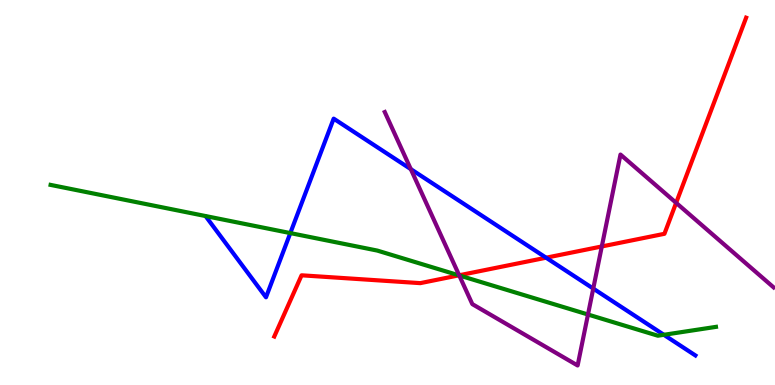[{'lines': ['blue', 'red'], 'intersections': [{'x': 7.05, 'y': 3.31}]}, {'lines': ['green', 'red'], 'intersections': [{'x': 5.92, 'y': 2.85}]}, {'lines': ['purple', 'red'], 'intersections': [{'x': 5.92, 'y': 2.85}, {'x': 7.77, 'y': 3.6}, {'x': 8.72, 'y': 4.73}]}, {'lines': ['blue', 'green'], 'intersections': [{'x': 3.75, 'y': 3.95}, {'x': 8.57, 'y': 1.3}]}, {'lines': ['blue', 'purple'], 'intersections': [{'x': 5.3, 'y': 5.61}, {'x': 7.65, 'y': 2.5}]}, {'lines': ['green', 'purple'], 'intersections': [{'x': 5.93, 'y': 2.85}, {'x': 7.59, 'y': 1.83}]}]